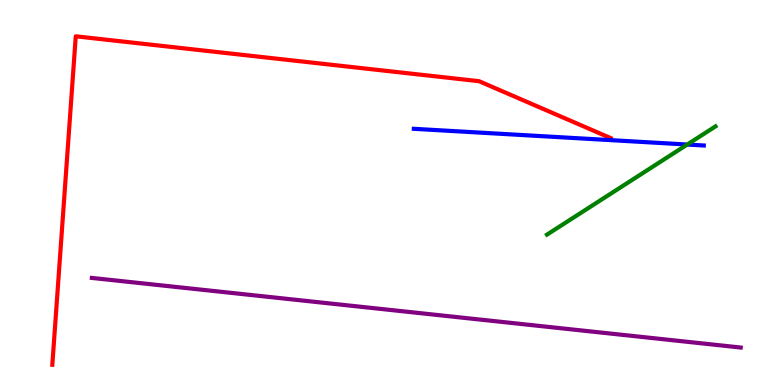[{'lines': ['blue', 'red'], 'intersections': []}, {'lines': ['green', 'red'], 'intersections': []}, {'lines': ['purple', 'red'], 'intersections': []}, {'lines': ['blue', 'green'], 'intersections': [{'x': 8.87, 'y': 6.25}]}, {'lines': ['blue', 'purple'], 'intersections': []}, {'lines': ['green', 'purple'], 'intersections': []}]